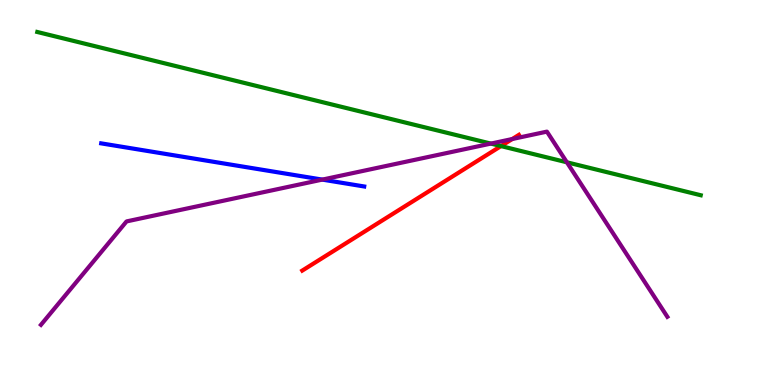[{'lines': ['blue', 'red'], 'intersections': []}, {'lines': ['green', 'red'], 'intersections': [{'x': 6.46, 'y': 6.21}]}, {'lines': ['purple', 'red'], 'intersections': [{'x': 6.61, 'y': 6.39}]}, {'lines': ['blue', 'green'], 'intersections': []}, {'lines': ['blue', 'purple'], 'intersections': [{'x': 4.16, 'y': 5.33}]}, {'lines': ['green', 'purple'], 'intersections': [{'x': 6.33, 'y': 6.27}, {'x': 7.31, 'y': 5.78}]}]